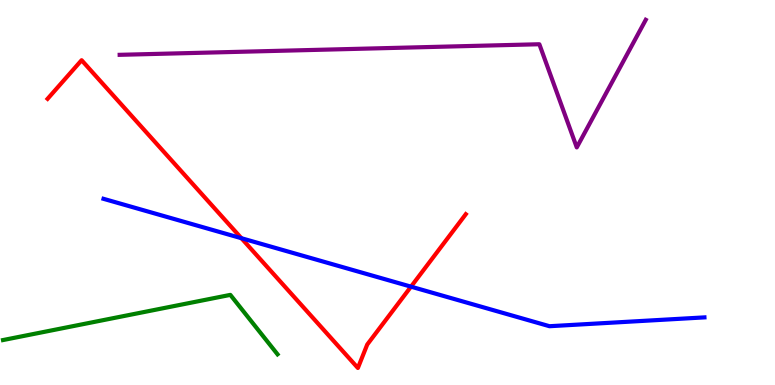[{'lines': ['blue', 'red'], 'intersections': [{'x': 3.11, 'y': 3.81}, {'x': 5.3, 'y': 2.55}]}, {'lines': ['green', 'red'], 'intersections': []}, {'lines': ['purple', 'red'], 'intersections': []}, {'lines': ['blue', 'green'], 'intersections': []}, {'lines': ['blue', 'purple'], 'intersections': []}, {'lines': ['green', 'purple'], 'intersections': []}]